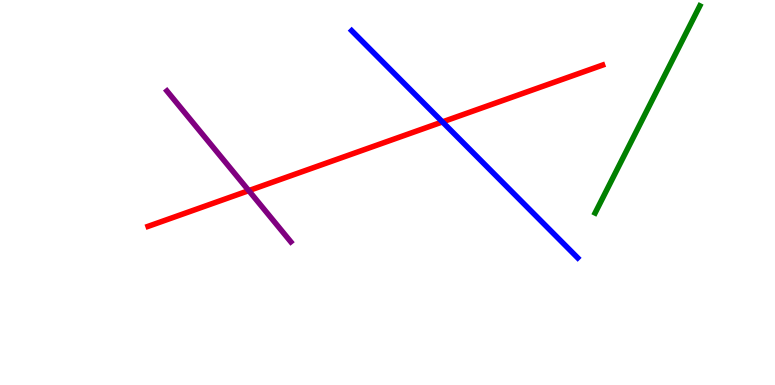[{'lines': ['blue', 'red'], 'intersections': [{'x': 5.71, 'y': 6.83}]}, {'lines': ['green', 'red'], 'intersections': []}, {'lines': ['purple', 'red'], 'intersections': [{'x': 3.21, 'y': 5.05}]}, {'lines': ['blue', 'green'], 'intersections': []}, {'lines': ['blue', 'purple'], 'intersections': []}, {'lines': ['green', 'purple'], 'intersections': []}]